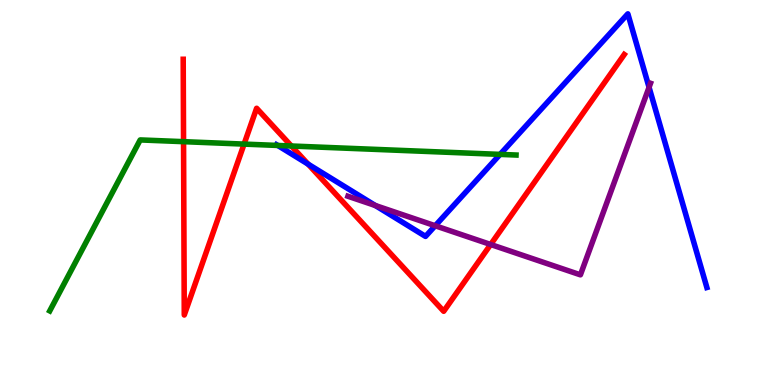[{'lines': ['blue', 'red'], 'intersections': [{'x': 3.98, 'y': 5.74}]}, {'lines': ['green', 'red'], 'intersections': [{'x': 2.37, 'y': 6.32}, {'x': 3.15, 'y': 6.26}, {'x': 3.76, 'y': 6.21}]}, {'lines': ['purple', 'red'], 'intersections': [{'x': 6.33, 'y': 3.65}]}, {'lines': ['blue', 'green'], 'intersections': [{'x': 3.58, 'y': 6.22}, {'x': 6.45, 'y': 5.99}]}, {'lines': ['blue', 'purple'], 'intersections': [{'x': 4.84, 'y': 4.66}, {'x': 5.62, 'y': 4.14}, {'x': 8.37, 'y': 7.73}]}, {'lines': ['green', 'purple'], 'intersections': []}]